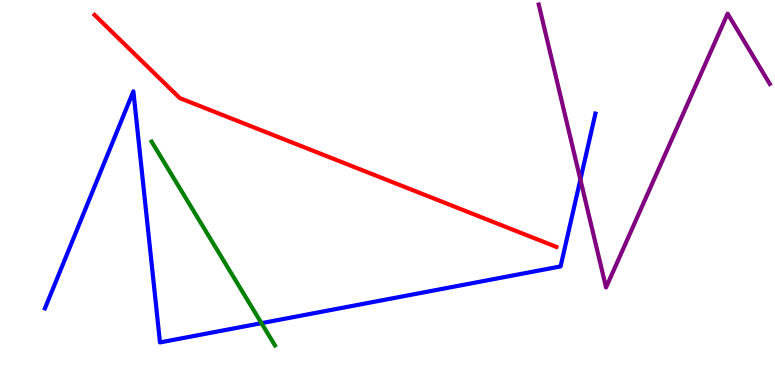[{'lines': ['blue', 'red'], 'intersections': []}, {'lines': ['green', 'red'], 'intersections': []}, {'lines': ['purple', 'red'], 'intersections': []}, {'lines': ['blue', 'green'], 'intersections': [{'x': 3.37, 'y': 1.61}]}, {'lines': ['blue', 'purple'], 'intersections': [{'x': 7.49, 'y': 5.34}]}, {'lines': ['green', 'purple'], 'intersections': []}]